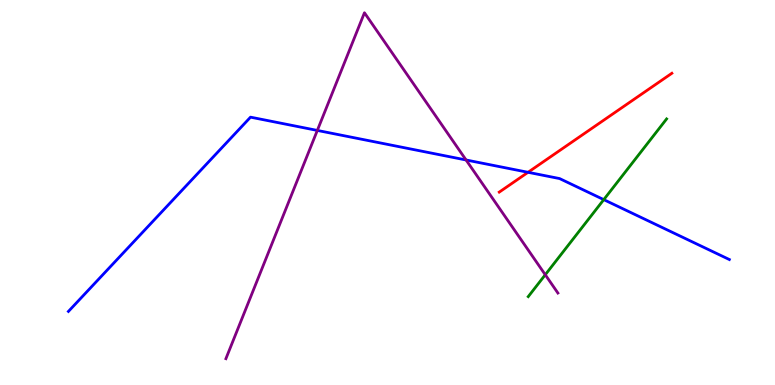[{'lines': ['blue', 'red'], 'intersections': [{'x': 6.81, 'y': 5.52}]}, {'lines': ['green', 'red'], 'intersections': []}, {'lines': ['purple', 'red'], 'intersections': []}, {'lines': ['blue', 'green'], 'intersections': [{'x': 7.79, 'y': 4.81}]}, {'lines': ['blue', 'purple'], 'intersections': [{'x': 4.09, 'y': 6.61}, {'x': 6.01, 'y': 5.84}]}, {'lines': ['green', 'purple'], 'intersections': [{'x': 7.04, 'y': 2.86}]}]